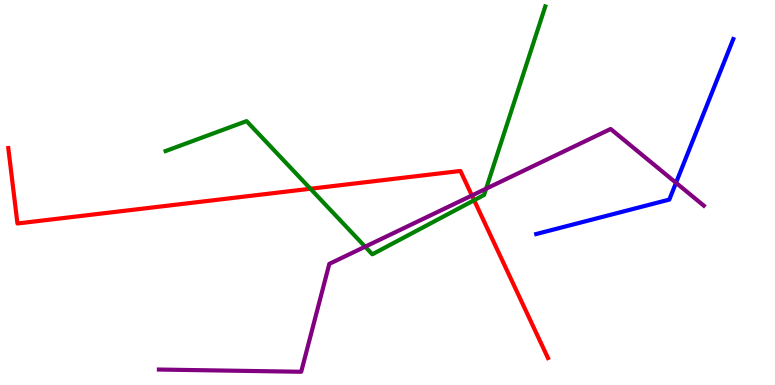[{'lines': ['blue', 'red'], 'intersections': []}, {'lines': ['green', 'red'], 'intersections': [{'x': 4.01, 'y': 5.1}, {'x': 6.12, 'y': 4.8}]}, {'lines': ['purple', 'red'], 'intersections': [{'x': 6.09, 'y': 4.92}]}, {'lines': ['blue', 'green'], 'intersections': []}, {'lines': ['blue', 'purple'], 'intersections': [{'x': 8.72, 'y': 5.25}]}, {'lines': ['green', 'purple'], 'intersections': [{'x': 4.71, 'y': 3.59}, {'x': 6.27, 'y': 5.1}]}]